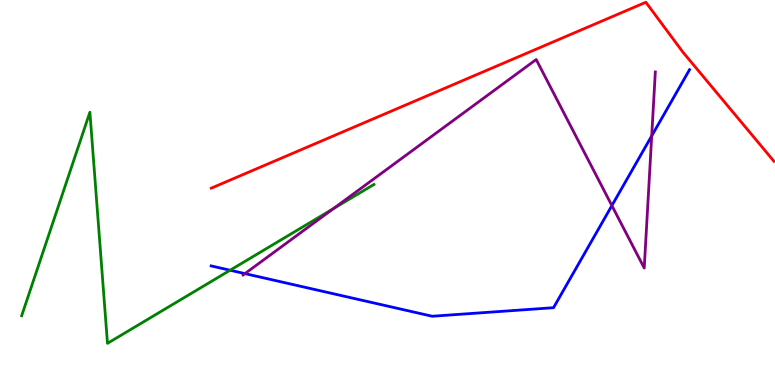[{'lines': ['blue', 'red'], 'intersections': []}, {'lines': ['green', 'red'], 'intersections': []}, {'lines': ['purple', 'red'], 'intersections': []}, {'lines': ['blue', 'green'], 'intersections': [{'x': 2.97, 'y': 2.98}]}, {'lines': ['blue', 'purple'], 'intersections': [{'x': 3.16, 'y': 2.89}, {'x': 7.9, 'y': 4.66}, {'x': 8.41, 'y': 6.47}]}, {'lines': ['green', 'purple'], 'intersections': [{'x': 4.3, 'y': 4.58}]}]